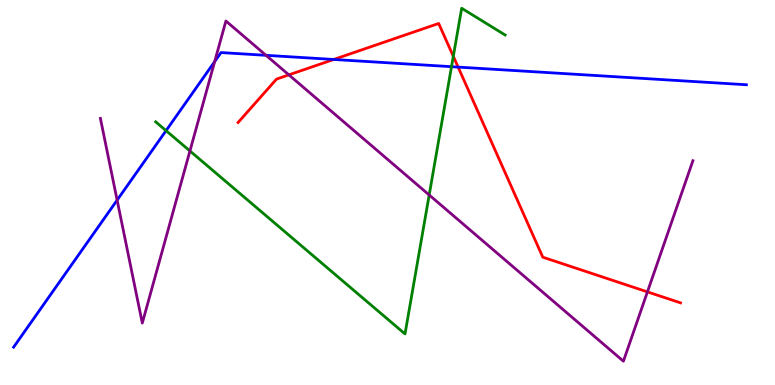[{'lines': ['blue', 'red'], 'intersections': [{'x': 4.31, 'y': 8.46}, {'x': 5.91, 'y': 8.26}]}, {'lines': ['green', 'red'], 'intersections': [{'x': 5.85, 'y': 8.54}]}, {'lines': ['purple', 'red'], 'intersections': [{'x': 3.73, 'y': 8.06}, {'x': 8.35, 'y': 2.42}]}, {'lines': ['blue', 'green'], 'intersections': [{'x': 2.14, 'y': 6.61}, {'x': 5.83, 'y': 8.27}]}, {'lines': ['blue', 'purple'], 'intersections': [{'x': 1.51, 'y': 4.8}, {'x': 2.77, 'y': 8.4}, {'x': 3.43, 'y': 8.56}]}, {'lines': ['green', 'purple'], 'intersections': [{'x': 2.45, 'y': 6.08}, {'x': 5.54, 'y': 4.94}]}]